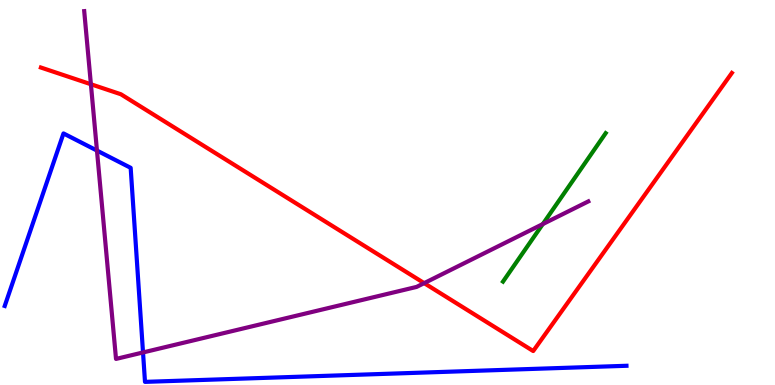[{'lines': ['blue', 'red'], 'intersections': []}, {'lines': ['green', 'red'], 'intersections': []}, {'lines': ['purple', 'red'], 'intersections': [{'x': 1.17, 'y': 7.81}, {'x': 5.47, 'y': 2.65}]}, {'lines': ['blue', 'green'], 'intersections': []}, {'lines': ['blue', 'purple'], 'intersections': [{'x': 1.25, 'y': 6.09}, {'x': 1.85, 'y': 0.845}]}, {'lines': ['green', 'purple'], 'intersections': [{'x': 7.0, 'y': 4.18}]}]